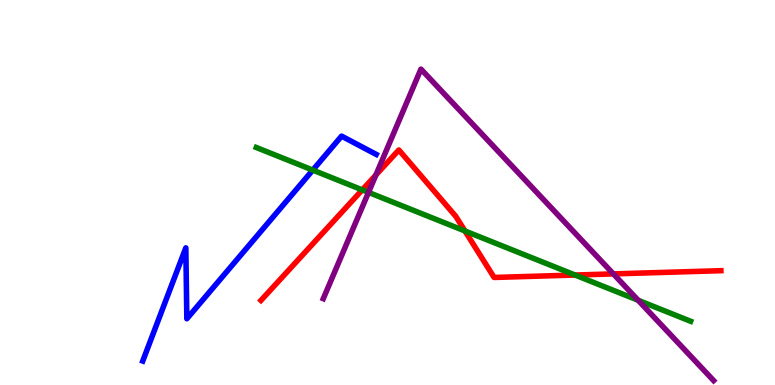[{'lines': ['blue', 'red'], 'intersections': []}, {'lines': ['green', 'red'], 'intersections': [{'x': 4.67, 'y': 5.07}, {'x': 6.0, 'y': 4.0}, {'x': 7.42, 'y': 2.86}]}, {'lines': ['purple', 'red'], 'intersections': [{'x': 4.85, 'y': 5.45}, {'x': 7.91, 'y': 2.89}]}, {'lines': ['blue', 'green'], 'intersections': [{'x': 4.04, 'y': 5.58}]}, {'lines': ['blue', 'purple'], 'intersections': []}, {'lines': ['green', 'purple'], 'intersections': [{'x': 4.75, 'y': 5.0}, {'x': 8.23, 'y': 2.2}]}]